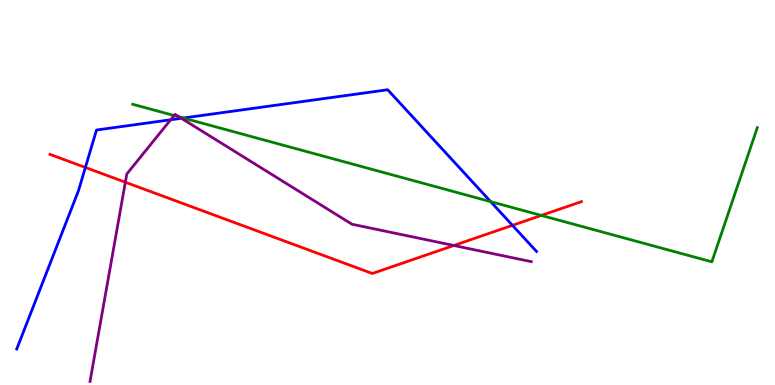[{'lines': ['blue', 'red'], 'intersections': [{'x': 1.1, 'y': 5.65}, {'x': 6.61, 'y': 4.15}]}, {'lines': ['green', 'red'], 'intersections': [{'x': 6.98, 'y': 4.4}]}, {'lines': ['purple', 'red'], 'intersections': [{'x': 1.62, 'y': 5.27}, {'x': 5.86, 'y': 3.62}]}, {'lines': ['blue', 'green'], 'intersections': [{'x': 2.36, 'y': 6.93}, {'x': 6.33, 'y': 4.76}]}, {'lines': ['blue', 'purple'], 'intersections': [{'x': 2.2, 'y': 6.89}, {'x': 2.34, 'y': 6.93}]}, {'lines': ['green', 'purple'], 'intersections': [{'x': 2.25, 'y': 7.0}, {'x': 2.31, 'y': 6.96}]}]